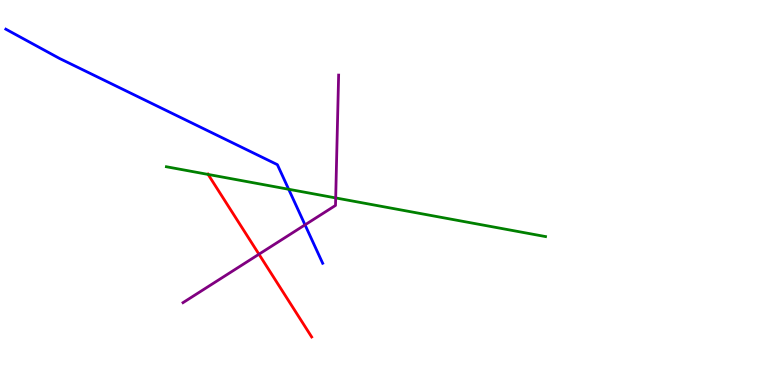[{'lines': ['blue', 'red'], 'intersections': []}, {'lines': ['green', 'red'], 'intersections': [{'x': 2.69, 'y': 5.47}]}, {'lines': ['purple', 'red'], 'intersections': [{'x': 3.34, 'y': 3.4}]}, {'lines': ['blue', 'green'], 'intersections': [{'x': 3.72, 'y': 5.08}]}, {'lines': ['blue', 'purple'], 'intersections': [{'x': 3.94, 'y': 4.16}]}, {'lines': ['green', 'purple'], 'intersections': [{'x': 4.33, 'y': 4.86}]}]